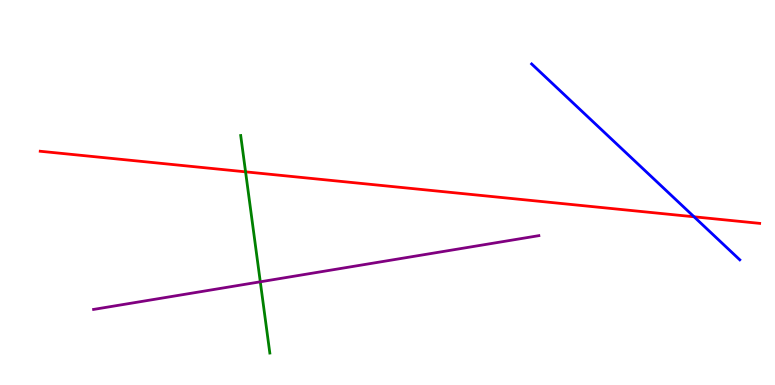[{'lines': ['blue', 'red'], 'intersections': [{'x': 8.96, 'y': 4.37}]}, {'lines': ['green', 'red'], 'intersections': [{'x': 3.17, 'y': 5.54}]}, {'lines': ['purple', 'red'], 'intersections': []}, {'lines': ['blue', 'green'], 'intersections': []}, {'lines': ['blue', 'purple'], 'intersections': []}, {'lines': ['green', 'purple'], 'intersections': [{'x': 3.36, 'y': 2.68}]}]